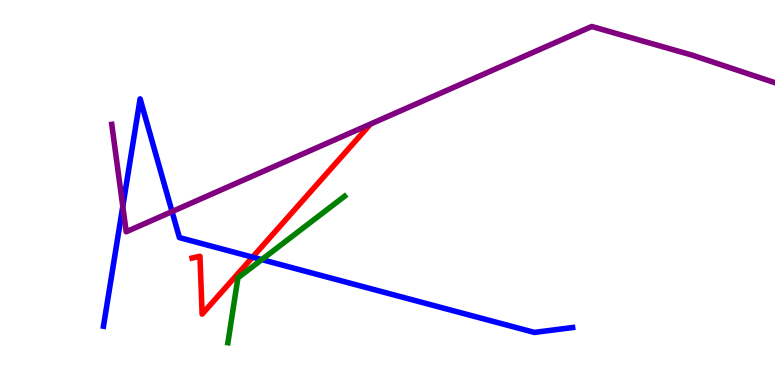[{'lines': ['blue', 'red'], 'intersections': [{'x': 3.26, 'y': 3.32}]}, {'lines': ['green', 'red'], 'intersections': []}, {'lines': ['purple', 'red'], 'intersections': []}, {'lines': ['blue', 'green'], 'intersections': [{'x': 3.38, 'y': 3.26}]}, {'lines': ['blue', 'purple'], 'intersections': [{'x': 1.58, 'y': 4.64}, {'x': 2.22, 'y': 4.5}]}, {'lines': ['green', 'purple'], 'intersections': []}]